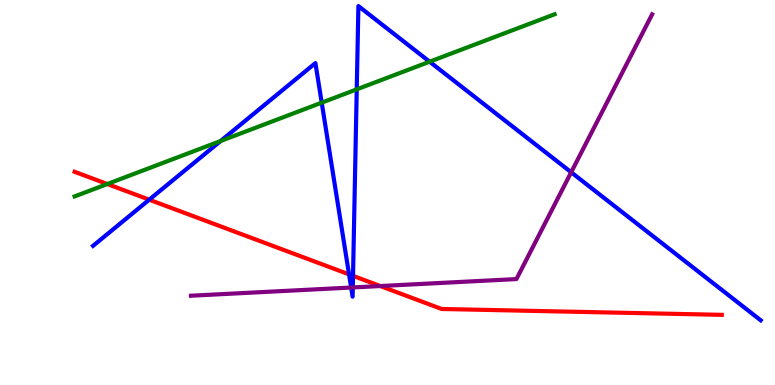[{'lines': ['blue', 'red'], 'intersections': [{'x': 1.93, 'y': 4.81}, {'x': 4.5, 'y': 2.87}, {'x': 4.56, 'y': 2.83}]}, {'lines': ['green', 'red'], 'intersections': [{'x': 1.38, 'y': 5.22}]}, {'lines': ['purple', 'red'], 'intersections': [{'x': 4.91, 'y': 2.57}]}, {'lines': ['blue', 'green'], 'intersections': [{'x': 2.85, 'y': 6.34}, {'x': 4.15, 'y': 7.33}, {'x': 4.6, 'y': 7.68}, {'x': 5.54, 'y': 8.4}]}, {'lines': ['blue', 'purple'], 'intersections': [{'x': 4.53, 'y': 2.53}, {'x': 4.55, 'y': 2.53}, {'x': 7.37, 'y': 5.53}]}, {'lines': ['green', 'purple'], 'intersections': []}]